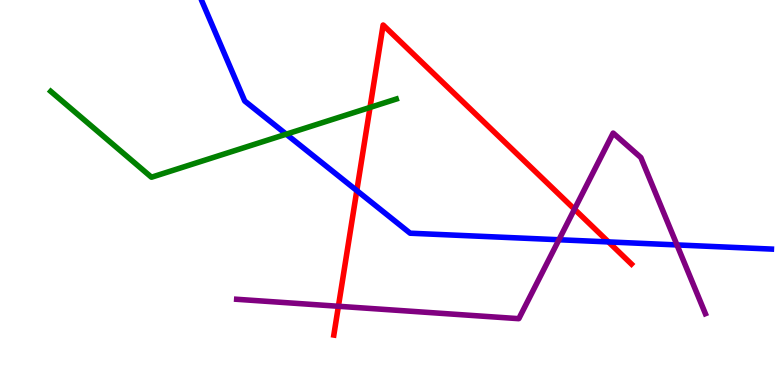[{'lines': ['blue', 'red'], 'intersections': [{'x': 4.6, 'y': 5.05}, {'x': 7.85, 'y': 3.72}]}, {'lines': ['green', 'red'], 'intersections': [{'x': 4.77, 'y': 7.21}]}, {'lines': ['purple', 'red'], 'intersections': [{'x': 4.37, 'y': 2.04}, {'x': 7.41, 'y': 4.57}]}, {'lines': ['blue', 'green'], 'intersections': [{'x': 3.69, 'y': 6.51}]}, {'lines': ['blue', 'purple'], 'intersections': [{'x': 7.21, 'y': 3.77}, {'x': 8.74, 'y': 3.64}]}, {'lines': ['green', 'purple'], 'intersections': []}]